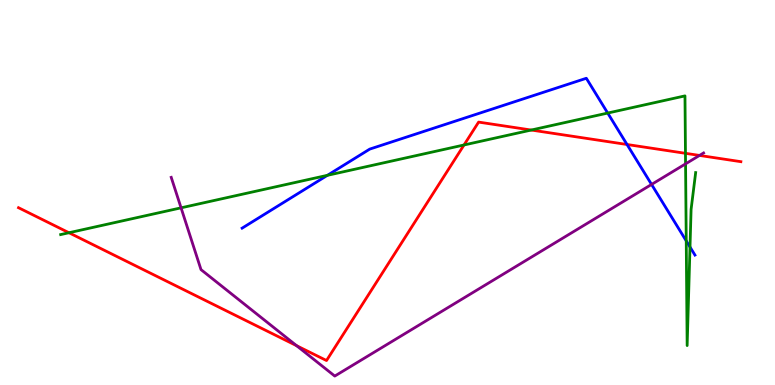[{'lines': ['blue', 'red'], 'intersections': [{'x': 8.09, 'y': 6.25}]}, {'lines': ['green', 'red'], 'intersections': [{'x': 0.89, 'y': 3.95}, {'x': 5.99, 'y': 6.23}, {'x': 6.85, 'y': 6.62}, {'x': 8.84, 'y': 6.02}]}, {'lines': ['purple', 'red'], 'intersections': [{'x': 3.83, 'y': 1.02}, {'x': 9.03, 'y': 5.96}]}, {'lines': ['blue', 'green'], 'intersections': [{'x': 4.22, 'y': 5.45}, {'x': 7.84, 'y': 7.06}, {'x': 8.85, 'y': 3.74}, {'x': 8.9, 'y': 3.58}]}, {'lines': ['blue', 'purple'], 'intersections': [{'x': 8.41, 'y': 5.21}]}, {'lines': ['green', 'purple'], 'intersections': [{'x': 2.34, 'y': 4.6}, {'x': 8.85, 'y': 5.74}]}]